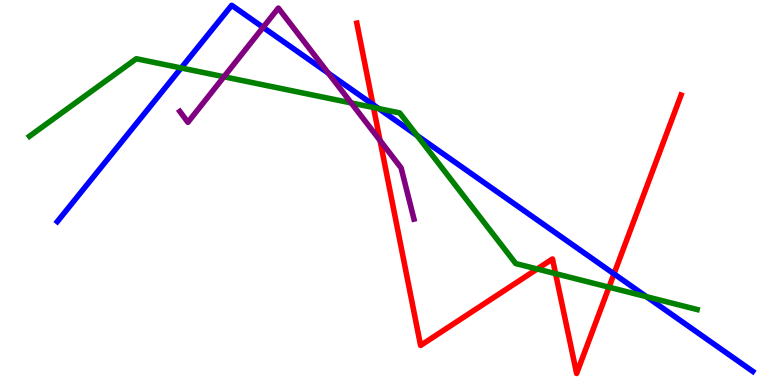[{'lines': ['blue', 'red'], 'intersections': [{'x': 4.81, 'y': 7.29}, {'x': 7.92, 'y': 2.89}]}, {'lines': ['green', 'red'], 'intersections': [{'x': 4.82, 'y': 7.21}, {'x': 6.93, 'y': 3.01}, {'x': 7.17, 'y': 2.89}, {'x': 7.86, 'y': 2.54}]}, {'lines': ['purple', 'red'], 'intersections': [{'x': 4.9, 'y': 6.35}]}, {'lines': ['blue', 'green'], 'intersections': [{'x': 2.34, 'y': 8.23}, {'x': 4.89, 'y': 7.18}, {'x': 5.38, 'y': 6.48}, {'x': 8.34, 'y': 2.29}]}, {'lines': ['blue', 'purple'], 'intersections': [{'x': 3.39, 'y': 9.29}, {'x': 4.24, 'y': 8.1}]}, {'lines': ['green', 'purple'], 'intersections': [{'x': 2.89, 'y': 8.01}, {'x': 4.53, 'y': 7.33}]}]